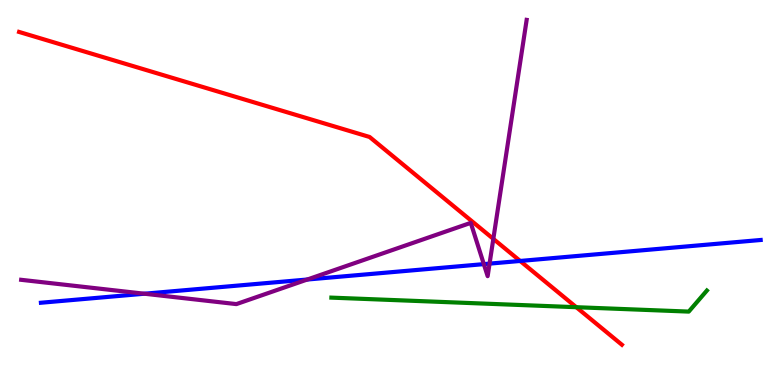[{'lines': ['blue', 'red'], 'intersections': [{'x': 6.71, 'y': 3.22}]}, {'lines': ['green', 'red'], 'intersections': [{'x': 7.44, 'y': 2.02}]}, {'lines': ['purple', 'red'], 'intersections': [{'x': 6.37, 'y': 3.8}]}, {'lines': ['blue', 'green'], 'intersections': []}, {'lines': ['blue', 'purple'], 'intersections': [{'x': 1.86, 'y': 2.37}, {'x': 3.96, 'y': 2.74}, {'x': 6.24, 'y': 3.14}, {'x': 6.32, 'y': 3.15}]}, {'lines': ['green', 'purple'], 'intersections': []}]